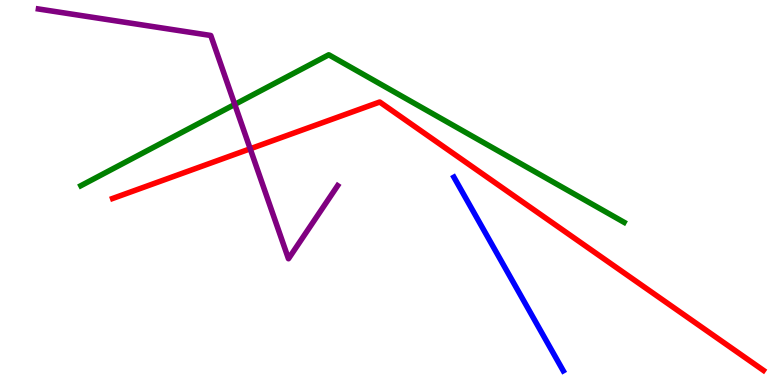[{'lines': ['blue', 'red'], 'intersections': []}, {'lines': ['green', 'red'], 'intersections': []}, {'lines': ['purple', 'red'], 'intersections': [{'x': 3.23, 'y': 6.14}]}, {'lines': ['blue', 'green'], 'intersections': []}, {'lines': ['blue', 'purple'], 'intersections': []}, {'lines': ['green', 'purple'], 'intersections': [{'x': 3.03, 'y': 7.29}]}]